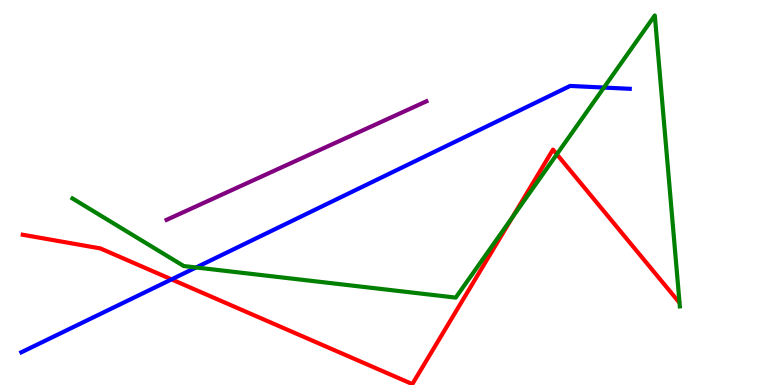[{'lines': ['blue', 'red'], 'intersections': [{'x': 2.21, 'y': 2.74}]}, {'lines': ['green', 'red'], 'intersections': [{'x': 6.61, 'y': 4.36}, {'x': 7.19, 'y': 5.99}]}, {'lines': ['purple', 'red'], 'intersections': []}, {'lines': ['blue', 'green'], 'intersections': [{'x': 2.53, 'y': 3.05}, {'x': 7.79, 'y': 7.73}]}, {'lines': ['blue', 'purple'], 'intersections': []}, {'lines': ['green', 'purple'], 'intersections': []}]